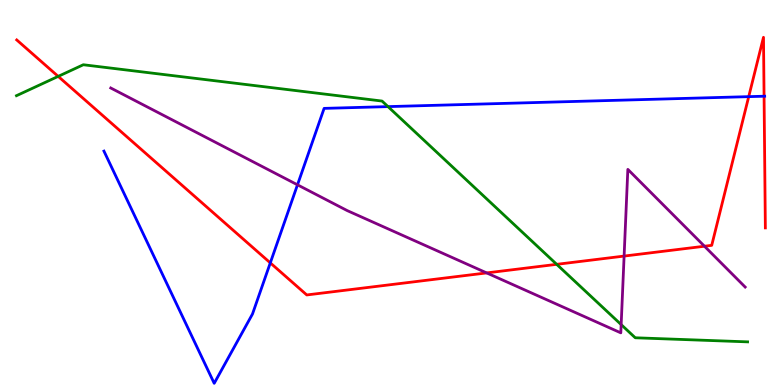[{'lines': ['blue', 'red'], 'intersections': [{'x': 3.49, 'y': 3.17}, {'x': 9.66, 'y': 7.49}, {'x': 9.86, 'y': 7.5}]}, {'lines': ['green', 'red'], 'intersections': [{'x': 0.751, 'y': 8.02}, {'x': 7.18, 'y': 3.13}]}, {'lines': ['purple', 'red'], 'intersections': [{'x': 6.28, 'y': 2.91}, {'x': 8.05, 'y': 3.35}, {'x': 9.09, 'y': 3.6}]}, {'lines': ['blue', 'green'], 'intersections': [{'x': 5.01, 'y': 7.23}]}, {'lines': ['blue', 'purple'], 'intersections': [{'x': 3.84, 'y': 5.2}]}, {'lines': ['green', 'purple'], 'intersections': [{'x': 8.01, 'y': 1.57}]}]